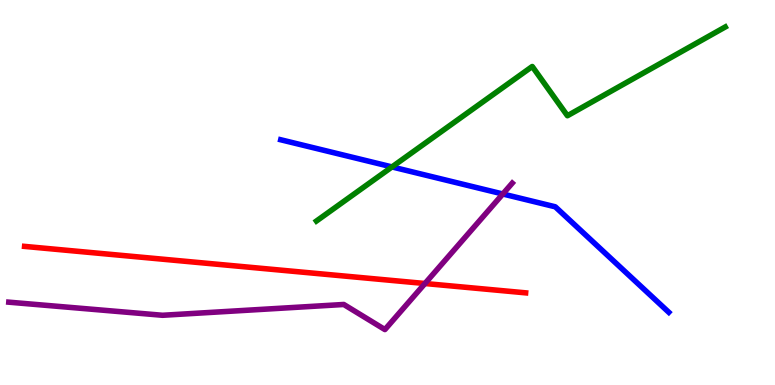[{'lines': ['blue', 'red'], 'intersections': []}, {'lines': ['green', 'red'], 'intersections': []}, {'lines': ['purple', 'red'], 'intersections': [{'x': 5.48, 'y': 2.64}]}, {'lines': ['blue', 'green'], 'intersections': [{'x': 5.06, 'y': 5.66}]}, {'lines': ['blue', 'purple'], 'intersections': [{'x': 6.49, 'y': 4.96}]}, {'lines': ['green', 'purple'], 'intersections': []}]